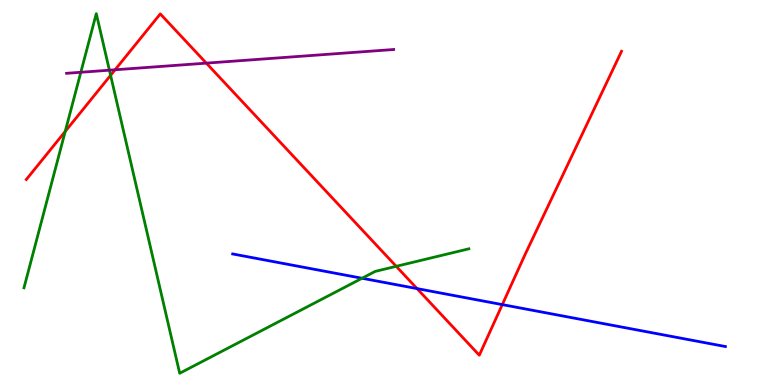[{'lines': ['blue', 'red'], 'intersections': [{'x': 5.38, 'y': 2.5}, {'x': 6.48, 'y': 2.09}]}, {'lines': ['green', 'red'], 'intersections': [{'x': 0.842, 'y': 6.59}, {'x': 1.43, 'y': 8.04}, {'x': 5.11, 'y': 3.08}]}, {'lines': ['purple', 'red'], 'intersections': [{'x': 1.49, 'y': 8.19}, {'x': 2.66, 'y': 8.36}]}, {'lines': ['blue', 'green'], 'intersections': [{'x': 4.67, 'y': 2.77}]}, {'lines': ['blue', 'purple'], 'intersections': []}, {'lines': ['green', 'purple'], 'intersections': [{'x': 1.04, 'y': 8.12}, {'x': 1.41, 'y': 8.18}]}]